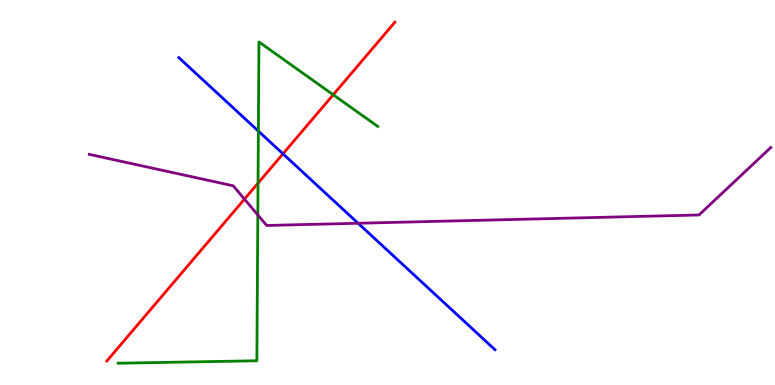[{'lines': ['blue', 'red'], 'intersections': [{'x': 3.65, 'y': 6.0}]}, {'lines': ['green', 'red'], 'intersections': [{'x': 3.33, 'y': 5.24}, {'x': 4.3, 'y': 7.54}]}, {'lines': ['purple', 'red'], 'intersections': [{'x': 3.15, 'y': 4.83}]}, {'lines': ['blue', 'green'], 'intersections': [{'x': 3.33, 'y': 6.59}]}, {'lines': ['blue', 'purple'], 'intersections': [{'x': 4.62, 'y': 4.2}]}, {'lines': ['green', 'purple'], 'intersections': [{'x': 3.33, 'y': 4.42}]}]